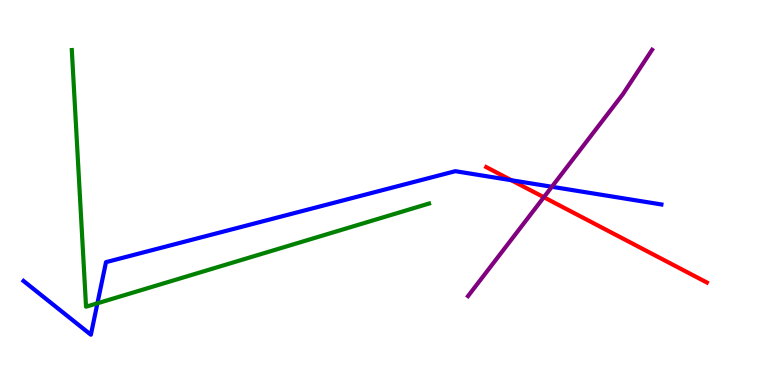[{'lines': ['blue', 'red'], 'intersections': [{'x': 6.6, 'y': 5.32}]}, {'lines': ['green', 'red'], 'intersections': []}, {'lines': ['purple', 'red'], 'intersections': [{'x': 7.02, 'y': 4.88}]}, {'lines': ['blue', 'green'], 'intersections': [{'x': 1.26, 'y': 2.12}]}, {'lines': ['blue', 'purple'], 'intersections': [{'x': 7.12, 'y': 5.15}]}, {'lines': ['green', 'purple'], 'intersections': []}]